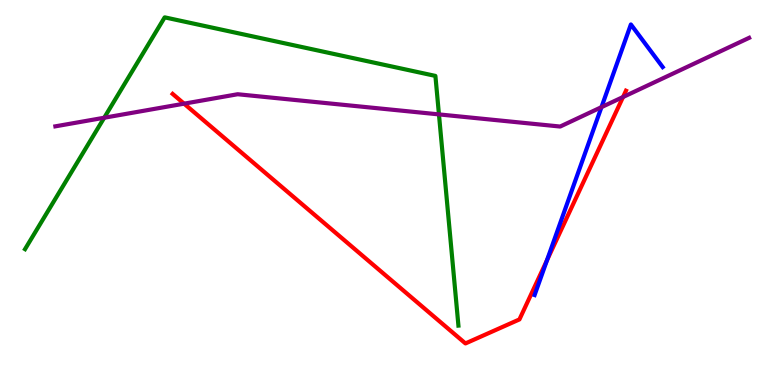[{'lines': ['blue', 'red'], 'intersections': [{'x': 7.06, 'y': 3.24}]}, {'lines': ['green', 'red'], 'intersections': []}, {'lines': ['purple', 'red'], 'intersections': [{'x': 2.38, 'y': 7.31}, {'x': 8.04, 'y': 7.48}]}, {'lines': ['blue', 'green'], 'intersections': []}, {'lines': ['blue', 'purple'], 'intersections': [{'x': 7.76, 'y': 7.22}]}, {'lines': ['green', 'purple'], 'intersections': [{'x': 1.34, 'y': 6.94}, {'x': 5.66, 'y': 7.03}]}]